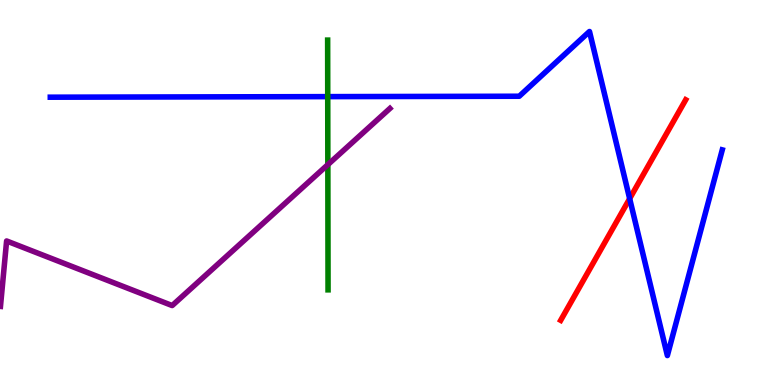[{'lines': ['blue', 'red'], 'intersections': [{'x': 8.12, 'y': 4.84}]}, {'lines': ['green', 'red'], 'intersections': []}, {'lines': ['purple', 'red'], 'intersections': []}, {'lines': ['blue', 'green'], 'intersections': [{'x': 4.23, 'y': 7.49}]}, {'lines': ['blue', 'purple'], 'intersections': []}, {'lines': ['green', 'purple'], 'intersections': [{'x': 4.23, 'y': 5.72}]}]